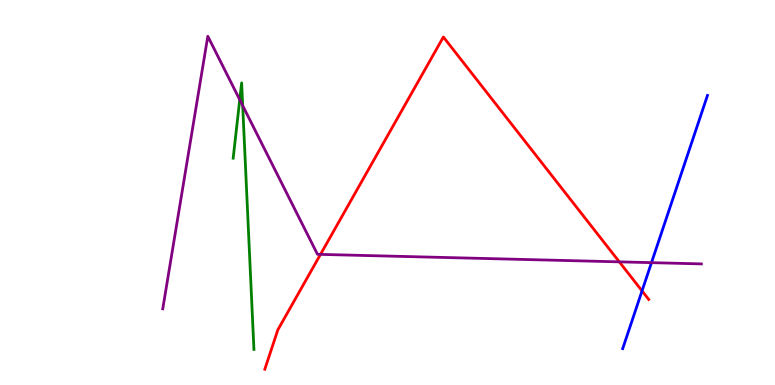[{'lines': ['blue', 'red'], 'intersections': [{'x': 8.28, 'y': 2.44}]}, {'lines': ['green', 'red'], 'intersections': []}, {'lines': ['purple', 'red'], 'intersections': [{'x': 4.14, 'y': 3.39}, {'x': 7.99, 'y': 3.2}]}, {'lines': ['blue', 'green'], 'intersections': []}, {'lines': ['blue', 'purple'], 'intersections': [{'x': 8.41, 'y': 3.18}]}, {'lines': ['green', 'purple'], 'intersections': [{'x': 3.09, 'y': 7.41}, {'x': 3.13, 'y': 7.26}]}]